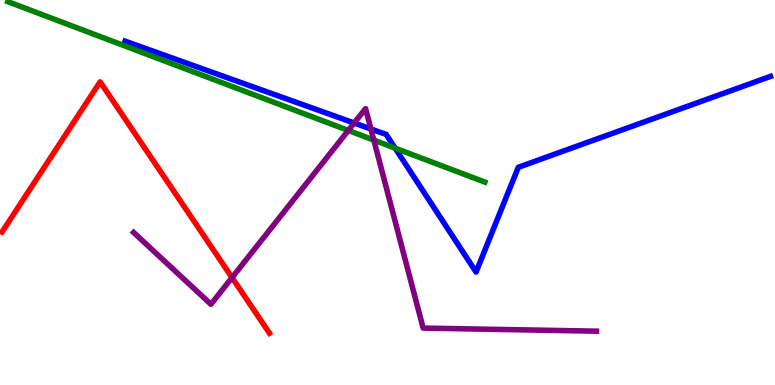[{'lines': ['blue', 'red'], 'intersections': []}, {'lines': ['green', 'red'], 'intersections': []}, {'lines': ['purple', 'red'], 'intersections': [{'x': 2.99, 'y': 2.79}]}, {'lines': ['blue', 'green'], 'intersections': [{'x': 5.1, 'y': 6.15}]}, {'lines': ['blue', 'purple'], 'intersections': [{'x': 4.57, 'y': 6.8}, {'x': 4.79, 'y': 6.65}]}, {'lines': ['green', 'purple'], 'intersections': [{'x': 4.49, 'y': 6.61}, {'x': 4.82, 'y': 6.36}]}]